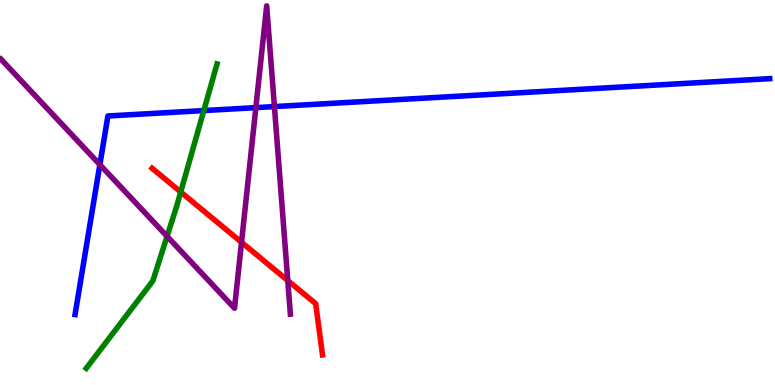[{'lines': ['blue', 'red'], 'intersections': []}, {'lines': ['green', 'red'], 'intersections': [{'x': 2.33, 'y': 5.01}]}, {'lines': ['purple', 'red'], 'intersections': [{'x': 3.12, 'y': 3.71}, {'x': 3.71, 'y': 2.71}]}, {'lines': ['blue', 'green'], 'intersections': [{'x': 2.63, 'y': 7.13}]}, {'lines': ['blue', 'purple'], 'intersections': [{'x': 1.29, 'y': 5.72}, {'x': 3.3, 'y': 7.2}, {'x': 3.54, 'y': 7.23}]}, {'lines': ['green', 'purple'], 'intersections': [{'x': 2.16, 'y': 3.86}]}]